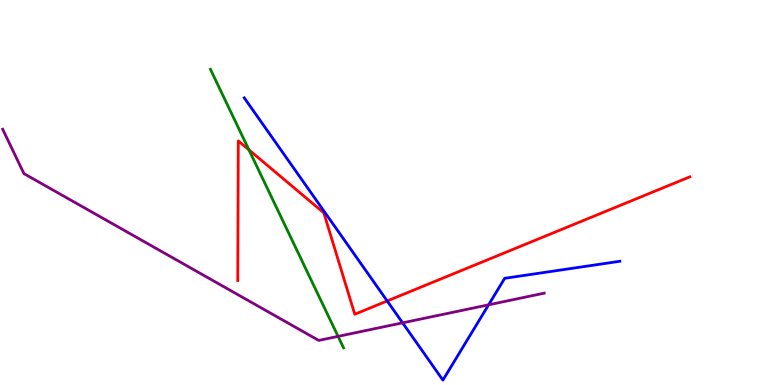[{'lines': ['blue', 'red'], 'intersections': [{'x': 5.0, 'y': 2.18}]}, {'lines': ['green', 'red'], 'intersections': [{'x': 3.21, 'y': 6.11}]}, {'lines': ['purple', 'red'], 'intersections': []}, {'lines': ['blue', 'green'], 'intersections': []}, {'lines': ['blue', 'purple'], 'intersections': [{'x': 5.19, 'y': 1.61}, {'x': 6.3, 'y': 2.08}]}, {'lines': ['green', 'purple'], 'intersections': [{'x': 4.36, 'y': 1.26}]}]